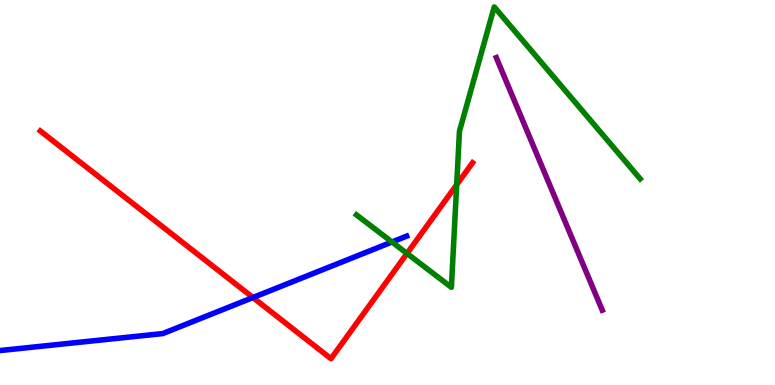[{'lines': ['blue', 'red'], 'intersections': [{'x': 3.26, 'y': 2.27}]}, {'lines': ['green', 'red'], 'intersections': [{'x': 5.25, 'y': 3.42}, {'x': 5.89, 'y': 5.2}]}, {'lines': ['purple', 'red'], 'intersections': []}, {'lines': ['blue', 'green'], 'intersections': [{'x': 5.06, 'y': 3.71}]}, {'lines': ['blue', 'purple'], 'intersections': []}, {'lines': ['green', 'purple'], 'intersections': []}]